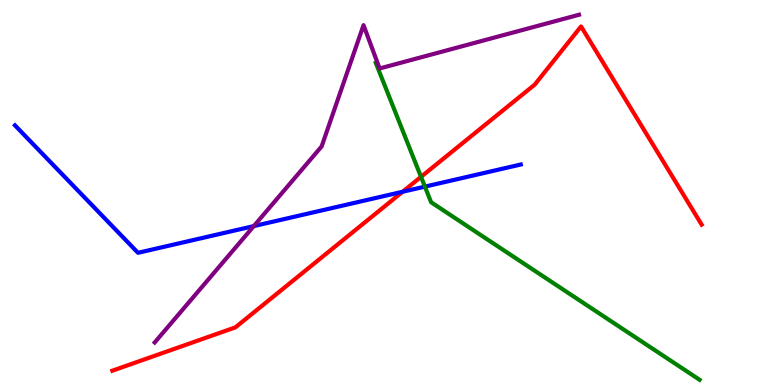[{'lines': ['blue', 'red'], 'intersections': [{'x': 5.19, 'y': 5.02}]}, {'lines': ['green', 'red'], 'intersections': [{'x': 5.43, 'y': 5.41}]}, {'lines': ['purple', 'red'], 'intersections': []}, {'lines': ['blue', 'green'], 'intersections': [{'x': 5.48, 'y': 5.15}]}, {'lines': ['blue', 'purple'], 'intersections': [{'x': 3.27, 'y': 4.13}]}, {'lines': ['green', 'purple'], 'intersections': []}]